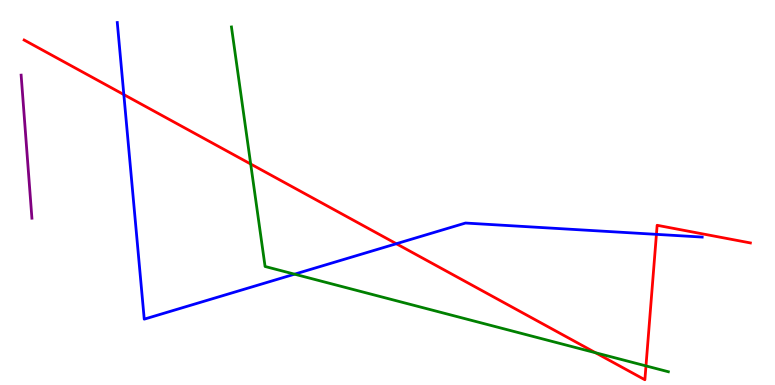[{'lines': ['blue', 'red'], 'intersections': [{'x': 1.6, 'y': 7.54}, {'x': 5.11, 'y': 3.67}, {'x': 8.47, 'y': 3.91}]}, {'lines': ['green', 'red'], 'intersections': [{'x': 3.23, 'y': 5.74}, {'x': 7.68, 'y': 0.838}, {'x': 8.34, 'y': 0.496}]}, {'lines': ['purple', 'red'], 'intersections': []}, {'lines': ['blue', 'green'], 'intersections': [{'x': 3.8, 'y': 2.88}]}, {'lines': ['blue', 'purple'], 'intersections': []}, {'lines': ['green', 'purple'], 'intersections': []}]